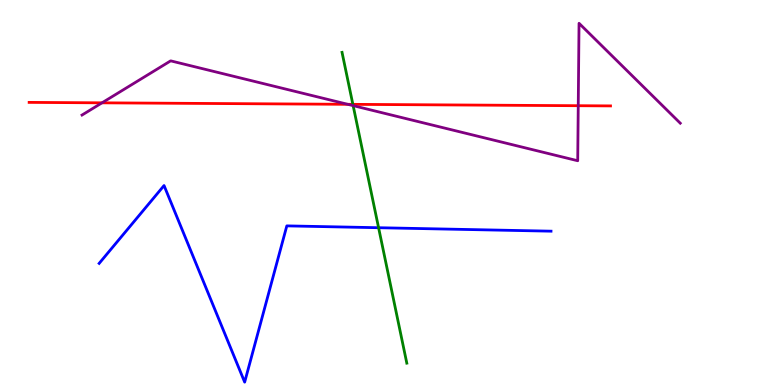[{'lines': ['blue', 'red'], 'intersections': []}, {'lines': ['green', 'red'], 'intersections': [{'x': 4.55, 'y': 7.29}]}, {'lines': ['purple', 'red'], 'intersections': [{'x': 1.32, 'y': 7.33}, {'x': 4.49, 'y': 7.29}, {'x': 7.46, 'y': 7.25}]}, {'lines': ['blue', 'green'], 'intersections': [{'x': 4.88, 'y': 4.09}]}, {'lines': ['blue', 'purple'], 'intersections': []}, {'lines': ['green', 'purple'], 'intersections': [{'x': 4.56, 'y': 7.26}]}]